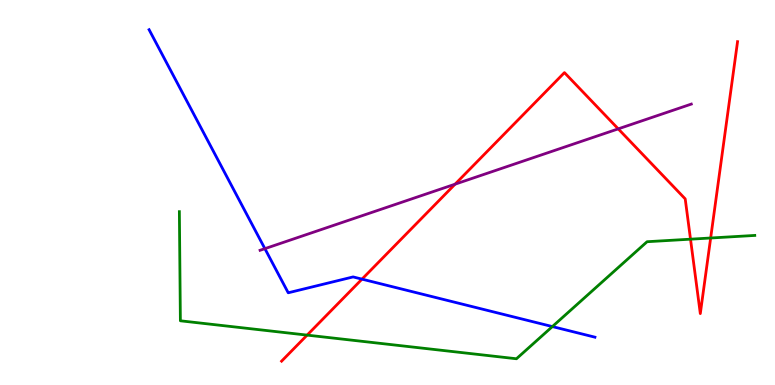[{'lines': ['blue', 'red'], 'intersections': [{'x': 4.67, 'y': 2.75}]}, {'lines': ['green', 'red'], 'intersections': [{'x': 3.96, 'y': 1.3}, {'x': 8.91, 'y': 3.79}, {'x': 9.17, 'y': 3.82}]}, {'lines': ['purple', 'red'], 'intersections': [{'x': 5.87, 'y': 5.22}, {'x': 7.98, 'y': 6.65}]}, {'lines': ['blue', 'green'], 'intersections': [{'x': 7.13, 'y': 1.52}]}, {'lines': ['blue', 'purple'], 'intersections': [{'x': 3.42, 'y': 3.54}]}, {'lines': ['green', 'purple'], 'intersections': []}]